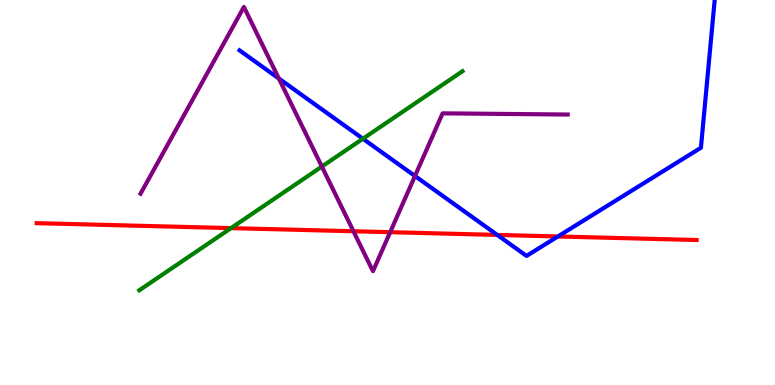[{'lines': ['blue', 'red'], 'intersections': [{'x': 6.42, 'y': 3.9}, {'x': 7.2, 'y': 3.86}]}, {'lines': ['green', 'red'], 'intersections': [{'x': 2.98, 'y': 4.07}]}, {'lines': ['purple', 'red'], 'intersections': [{'x': 4.56, 'y': 3.99}, {'x': 5.03, 'y': 3.97}]}, {'lines': ['blue', 'green'], 'intersections': [{'x': 4.68, 'y': 6.4}]}, {'lines': ['blue', 'purple'], 'intersections': [{'x': 3.6, 'y': 7.96}, {'x': 5.35, 'y': 5.43}]}, {'lines': ['green', 'purple'], 'intersections': [{'x': 4.15, 'y': 5.67}]}]